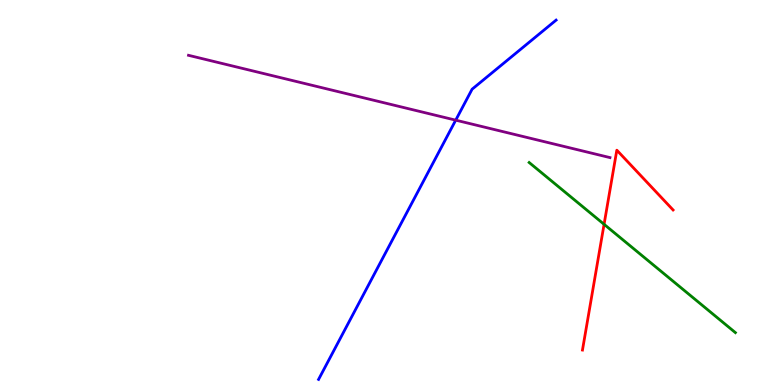[{'lines': ['blue', 'red'], 'intersections': []}, {'lines': ['green', 'red'], 'intersections': [{'x': 7.79, 'y': 4.17}]}, {'lines': ['purple', 'red'], 'intersections': []}, {'lines': ['blue', 'green'], 'intersections': []}, {'lines': ['blue', 'purple'], 'intersections': [{'x': 5.88, 'y': 6.88}]}, {'lines': ['green', 'purple'], 'intersections': []}]